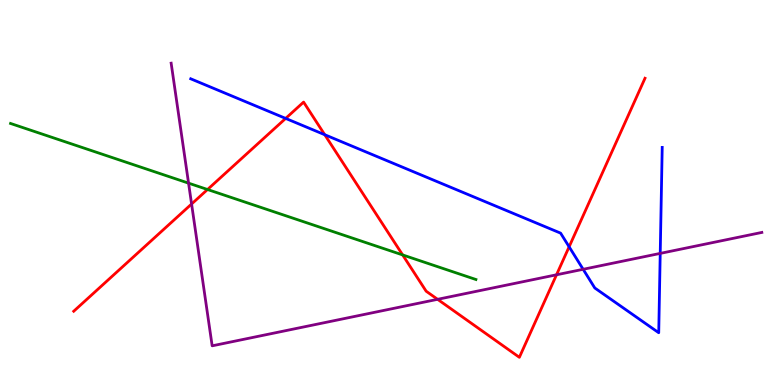[{'lines': ['blue', 'red'], 'intersections': [{'x': 3.69, 'y': 6.92}, {'x': 4.19, 'y': 6.5}, {'x': 7.34, 'y': 3.59}]}, {'lines': ['green', 'red'], 'intersections': [{'x': 2.68, 'y': 5.08}, {'x': 5.2, 'y': 3.38}]}, {'lines': ['purple', 'red'], 'intersections': [{'x': 2.47, 'y': 4.7}, {'x': 5.65, 'y': 2.23}, {'x': 7.18, 'y': 2.86}]}, {'lines': ['blue', 'green'], 'intersections': []}, {'lines': ['blue', 'purple'], 'intersections': [{'x': 7.52, 'y': 3.01}, {'x': 8.52, 'y': 3.42}]}, {'lines': ['green', 'purple'], 'intersections': [{'x': 2.43, 'y': 5.24}]}]